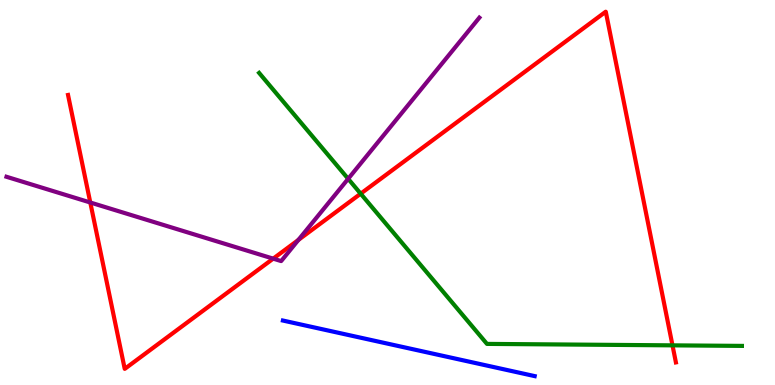[{'lines': ['blue', 'red'], 'intersections': []}, {'lines': ['green', 'red'], 'intersections': [{'x': 4.65, 'y': 4.97}, {'x': 8.68, 'y': 1.03}]}, {'lines': ['purple', 'red'], 'intersections': [{'x': 1.17, 'y': 4.74}, {'x': 3.53, 'y': 3.28}, {'x': 3.85, 'y': 3.77}]}, {'lines': ['blue', 'green'], 'intersections': []}, {'lines': ['blue', 'purple'], 'intersections': []}, {'lines': ['green', 'purple'], 'intersections': [{'x': 4.49, 'y': 5.36}]}]